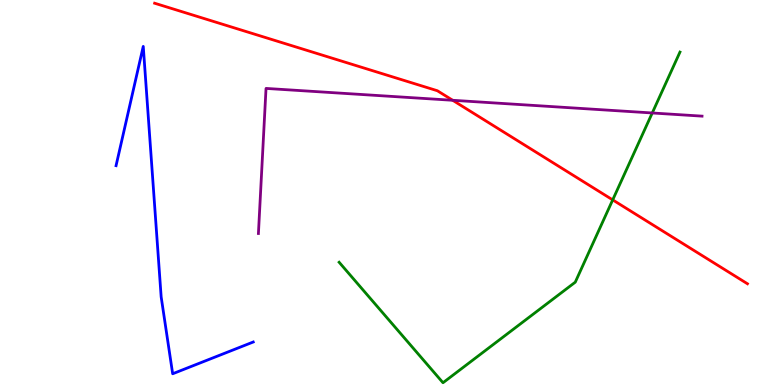[{'lines': ['blue', 'red'], 'intersections': []}, {'lines': ['green', 'red'], 'intersections': [{'x': 7.91, 'y': 4.81}]}, {'lines': ['purple', 'red'], 'intersections': [{'x': 5.84, 'y': 7.4}]}, {'lines': ['blue', 'green'], 'intersections': []}, {'lines': ['blue', 'purple'], 'intersections': []}, {'lines': ['green', 'purple'], 'intersections': [{'x': 8.42, 'y': 7.07}]}]